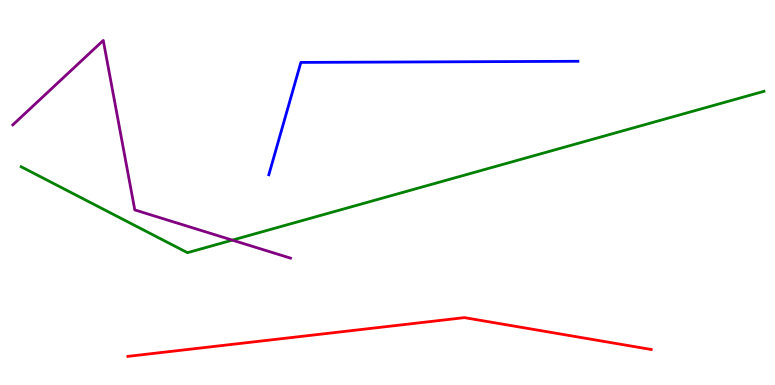[{'lines': ['blue', 'red'], 'intersections': []}, {'lines': ['green', 'red'], 'intersections': []}, {'lines': ['purple', 'red'], 'intersections': []}, {'lines': ['blue', 'green'], 'intersections': []}, {'lines': ['blue', 'purple'], 'intersections': []}, {'lines': ['green', 'purple'], 'intersections': [{'x': 3.0, 'y': 3.76}]}]